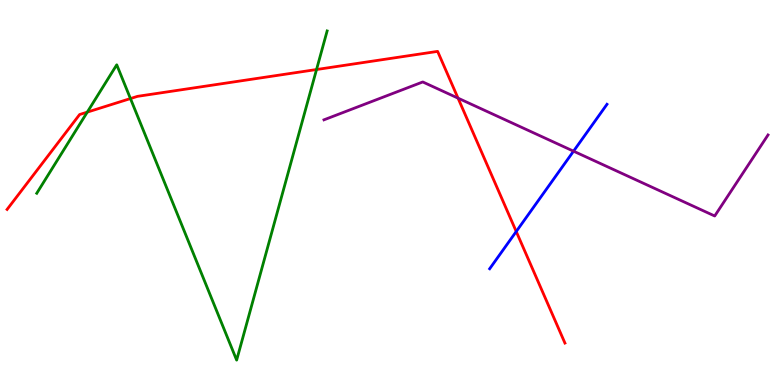[{'lines': ['blue', 'red'], 'intersections': [{'x': 6.66, 'y': 3.99}]}, {'lines': ['green', 'red'], 'intersections': [{'x': 1.13, 'y': 7.09}, {'x': 1.68, 'y': 7.44}, {'x': 4.08, 'y': 8.19}]}, {'lines': ['purple', 'red'], 'intersections': [{'x': 5.91, 'y': 7.45}]}, {'lines': ['blue', 'green'], 'intersections': []}, {'lines': ['blue', 'purple'], 'intersections': [{'x': 7.4, 'y': 6.07}]}, {'lines': ['green', 'purple'], 'intersections': []}]